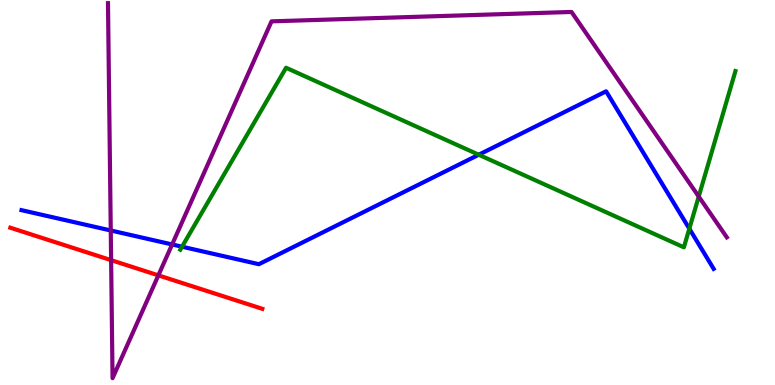[{'lines': ['blue', 'red'], 'intersections': []}, {'lines': ['green', 'red'], 'intersections': []}, {'lines': ['purple', 'red'], 'intersections': [{'x': 1.43, 'y': 3.24}, {'x': 2.04, 'y': 2.85}]}, {'lines': ['blue', 'green'], 'intersections': [{'x': 2.35, 'y': 3.59}, {'x': 6.18, 'y': 5.98}, {'x': 8.89, 'y': 4.06}]}, {'lines': ['blue', 'purple'], 'intersections': [{'x': 1.43, 'y': 4.01}, {'x': 2.22, 'y': 3.65}]}, {'lines': ['green', 'purple'], 'intersections': [{'x': 9.02, 'y': 4.89}]}]